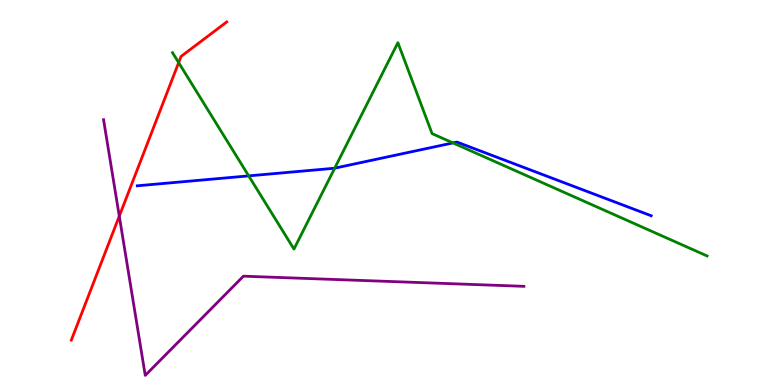[{'lines': ['blue', 'red'], 'intersections': []}, {'lines': ['green', 'red'], 'intersections': [{'x': 2.31, 'y': 8.37}]}, {'lines': ['purple', 'red'], 'intersections': [{'x': 1.54, 'y': 4.39}]}, {'lines': ['blue', 'green'], 'intersections': [{'x': 3.21, 'y': 5.43}, {'x': 4.32, 'y': 5.63}, {'x': 5.84, 'y': 6.29}]}, {'lines': ['blue', 'purple'], 'intersections': []}, {'lines': ['green', 'purple'], 'intersections': []}]